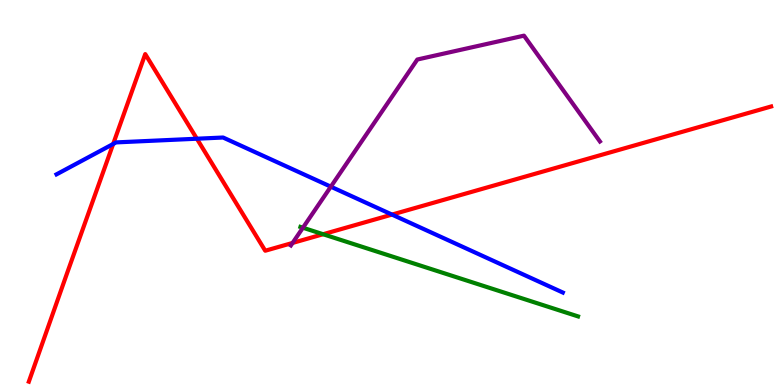[{'lines': ['blue', 'red'], 'intersections': [{'x': 1.46, 'y': 6.26}, {'x': 2.54, 'y': 6.4}, {'x': 5.06, 'y': 4.43}]}, {'lines': ['green', 'red'], 'intersections': [{'x': 4.17, 'y': 3.92}]}, {'lines': ['purple', 'red'], 'intersections': [{'x': 3.78, 'y': 3.69}]}, {'lines': ['blue', 'green'], 'intersections': []}, {'lines': ['blue', 'purple'], 'intersections': [{'x': 4.27, 'y': 5.15}]}, {'lines': ['green', 'purple'], 'intersections': [{'x': 3.91, 'y': 4.09}]}]